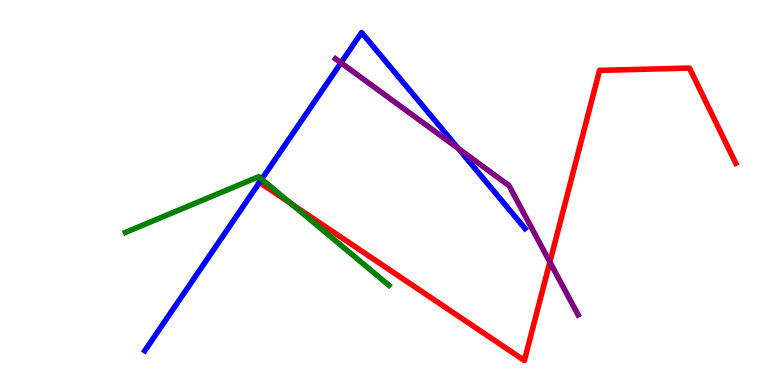[{'lines': ['blue', 'red'], 'intersections': [{'x': 3.35, 'y': 5.26}]}, {'lines': ['green', 'red'], 'intersections': [{'x': 3.75, 'y': 4.71}]}, {'lines': ['purple', 'red'], 'intersections': [{'x': 7.1, 'y': 3.19}]}, {'lines': ['blue', 'green'], 'intersections': [{'x': 3.38, 'y': 5.35}]}, {'lines': ['blue', 'purple'], 'intersections': [{'x': 4.4, 'y': 8.37}, {'x': 5.91, 'y': 6.14}]}, {'lines': ['green', 'purple'], 'intersections': []}]